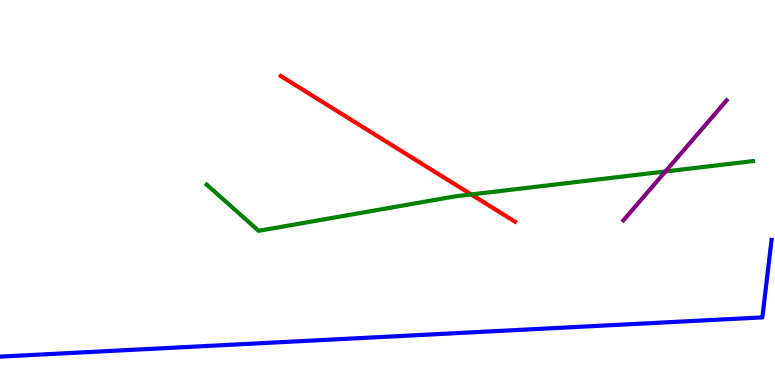[{'lines': ['blue', 'red'], 'intersections': []}, {'lines': ['green', 'red'], 'intersections': [{'x': 6.08, 'y': 4.95}]}, {'lines': ['purple', 'red'], 'intersections': []}, {'lines': ['blue', 'green'], 'intersections': []}, {'lines': ['blue', 'purple'], 'intersections': []}, {'lines': ['green', 'purple'], 'intersections': [{'x': 8.59, 'y': 5.55}]}]